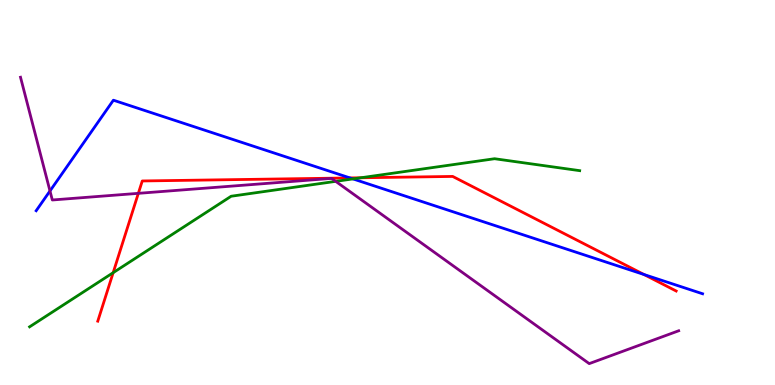[{'lines': ['blue', 'red'], 'intersections': [{'x': 4.52, 'y': 5.38}, {'x': 8.31, 'y': 2.87}]}, {'lines': ['green', 'red'], 'intersections': [{'x': 1.46, 'y': 2.92}, {'x': 4.66, 'y': 5.38}]}, {'lines': ['purple', 'red'], 'intersections': [{'x': 1.79, 'y': 4.98}]}, {'lines': ['blue', 'green'], 'intersections': [{'x': 4.55, 'y': 5.35}]}, {'lines': ['blue', 'purple'], 'intersections': [{'x': 0.645, 'y': 5.04}]}, {'lines': ['green', 'purple'], 'intersections': [{'x': 4.33, 'y': 5.29}]}]